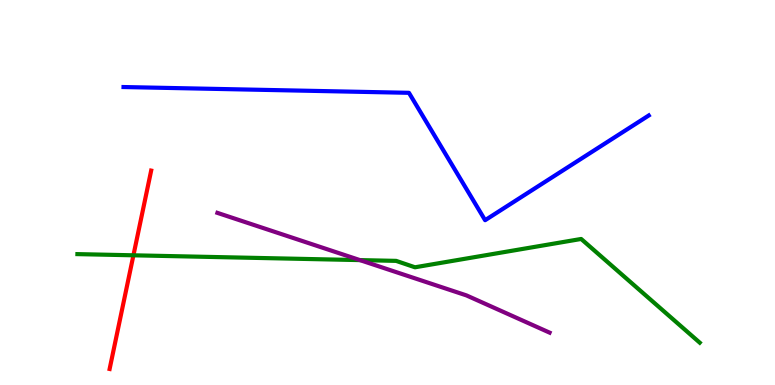[{'lines': ['blue', 'red'], 'intersections': []}, {'lines': ['green', 'red'], 'intersections': [{'x': 1.72, 'y': 3.37}]}, {'lines': ['purple', 'red'], 'intersections': []}, {'lines': ['blue', 'green'], 'intersections': []}, {'lines': ['blue', 'purple'], 'intersections': []}, {'lines': ['green', 'purple'], 'intersections': [{'x': 4.64, 'y': 3.24}]}]